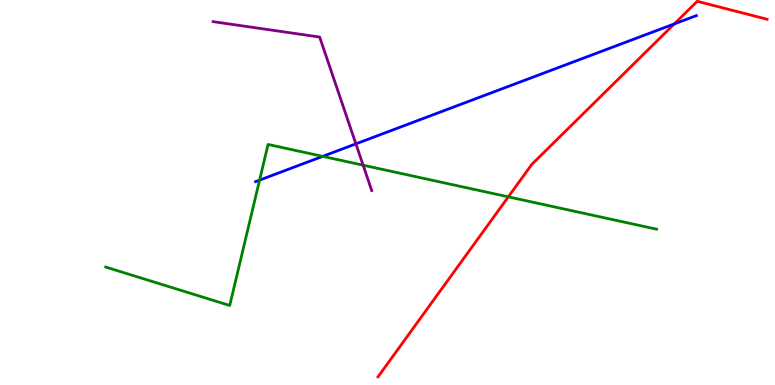[{'lines': ['blue', 'red'], 'intersections': [{'x': 8.7, 'y': 9.38}]}, {'lines': ['green', 'red'], 'intersections': [{'x': 6.56, 'y': 4.89}]}, {'lines': ['purple', 'red'], 'intersections': []}, {'lines': ['blue', 'green'], 'intersections': [{'x': 3.35, 'y': 5.32}, {'x': 4.16, 'y': 5.94}]}, {'lines': ['blue', 'purple'], 'intersections': [{'x': 4.59, 'y': 6.26}]}, {'lines': ['green', 'purple'], 'intersections': [{'x': 4.69, 'y': 5.71}]}]